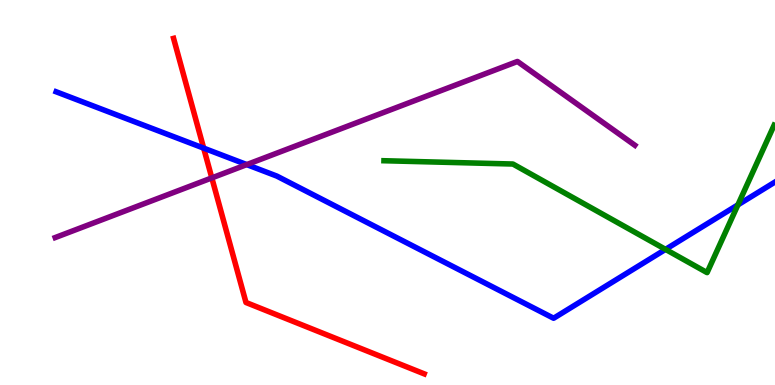[{'lines': ['blue', 'red'], 'intersections': [{'x': 2.63, 'y': 6.15}]}, {'lines': ['green', 'red'], 'intersections': []}, {'lines': ['purple', 'red'], 'intersections': [{'x': 2.73, 'y': 5.38}]}, {'lines': ['blue', 'green'], 'intersections': [{'x': 8.59, 'y': 3.52}, {'x': 9.52, 'y': 4.68}]}, {'lines': ['blue', 'purple'], 'intersections': [{'x': 3.18, 'y': 5.72}]}, {'lines': ['green', 'purple'], 'intersections': []}]